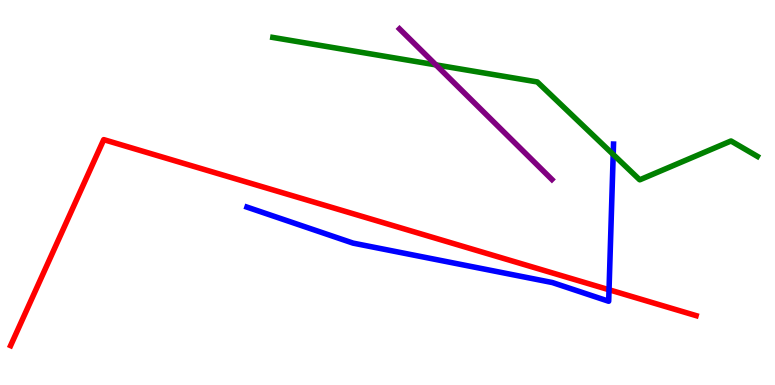[{'lines': ['blue', 'red'], 'intersections': [{'x': 7.86, 'y': 2.47}]}, {'lines': ['green', 'red'], 'intersections': []}, {'lines': ['purple', 'red'], 'intersections': []}, {'lines': ['blue', 'green'], 'intersections': [{'x': 7.91, 'y': 5.99}]}, {'lines': ['blue', 'purple'], 'intersections': []}, {'lines': ['green', 'purple'], 'intersections': [{'x': 5.62, 'y': 8.31}]}]